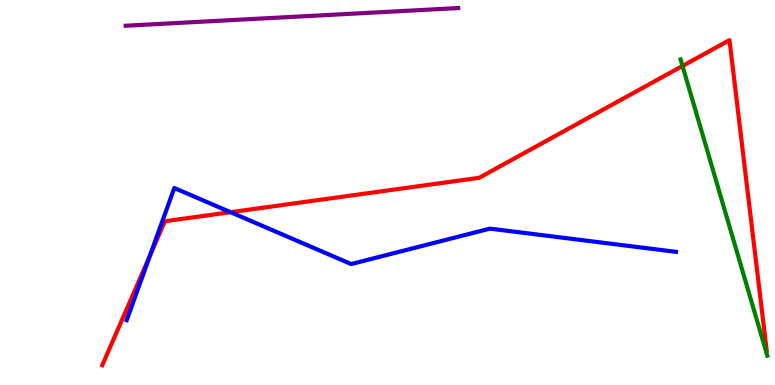[{'lines': ['blue', 'red'], 'intersections': [{'x': 1.94, 'y': 3.36}, {'x': 2.97, 'y': 4.49}]}, {'lines': ['green', 'red'], 'intersections': [{'x': 8.81, 'y': 8.29}]}, {'lines': ['purple', 'red'], 'intersections': []}, {'lines': ['blue', 'green'], 'intersections': []}, {'lines': ['blue', 'purple'], 'intersections': []}, {'lines': ['green', 'purple'], 'intersections': []}]